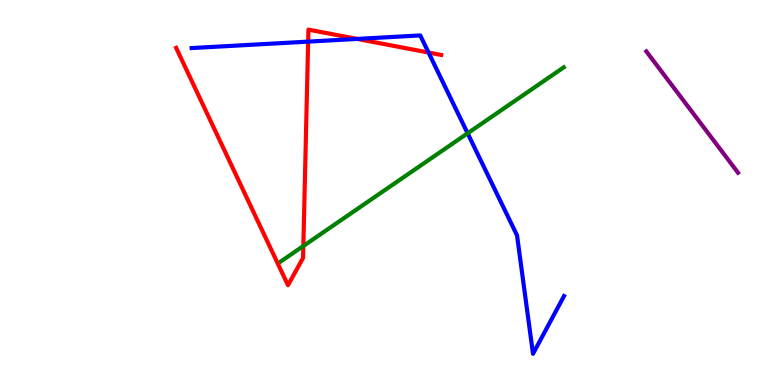[{'lines': ['blue', 'red'], 'intersections': [{'x': 3.98, 'y': 8.92}, {'x': 4.61, 'y': 8.99}, {'x': 5.53, 'y': 8.64}]}, {'lines': ['green', 'red'], 'intersections': [{'x': 3.91, 'y': 3.61}]}, {'lines': ['purple', 'red'], 'intersections': []}, {'lines': ['blue', 'green'], 'intersections': [{'x': 6.03, 'y': 6.54}]}, {'lines': ['blue', 'purple'], 'intersections': []}, {'lines': ['green', 'purple'], 'intersections': []}]